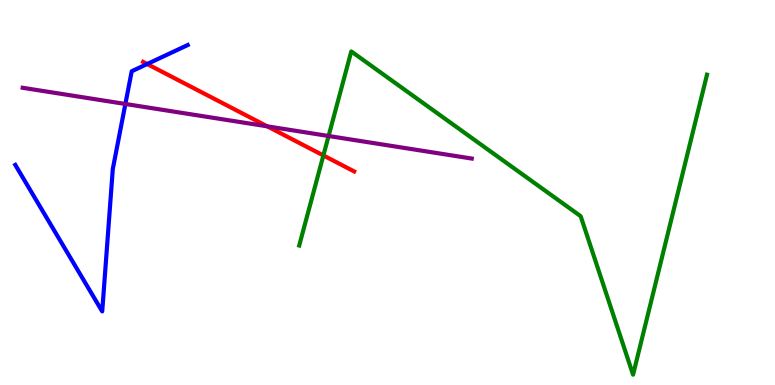[{'lines': ['blue', 'red'], 'intersections': [{'x': 1.9, 'y': 8.34}]}, {'lines': ['green', 'red'], 'intersections': [{'x': 4.17, 'y': 5.96}]}, {'lines': ['purple', 'red'], 'intersections': [{'x': 3.45, 'y': 6.72}]}, {'lines': ['blue', 'green'], 'intersections': []}, {'lines': ['blue', 'purple'], 'intersections': [{'x': 1.62, 'y': 7.3}]}, {'lines': ['green', 'purple'], 'intersections': [{'x': 4.24, 'y': 6.47}]}]